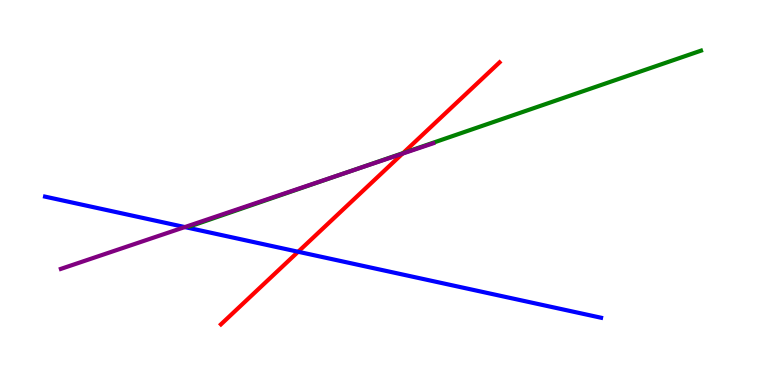[{'lines': ['blue', 'red'], 'intersections': [{'x': 3.85, 'y': 3.46}]}, {'lines': ['green', 'red'], 'intersections': [{'x': 5.2, 'y': 6.02}]}, {'lines': ['purple', 'red'], 'intersections': [{'x': 5.19, 'y': 6.01}]}, {'lines': ['blue', 'green'], 'intersections': []}, {'lines': ['blue', 'purple'], 'intersections': [{'x': 2.38, 'y': 4.1}]}, {'lines': ['green', 'purple'], 'intersections': [{'x': 4.48, 'y': 5.52}]}]